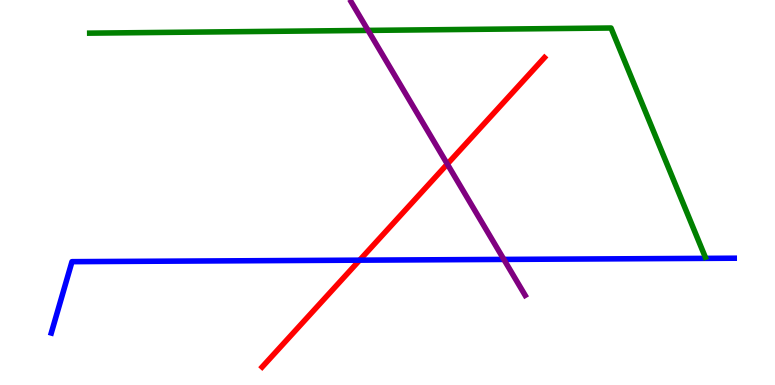[{'lines': ['blue', 'red'], 'intersections': [{'x': 4.64, 'y': 3.24}]}, {'lines': ['green', 'red'], 'intersections': []}, {'lines': ['purple', 'red'], 'intersections': [{'x': 5.77, 'y': 5.74}]}, {'lines': ['blue', 'green'], 'intersections': []}, {'lines': ['blue', 'purple'], 'intersections': [{'x': 6.5, 'y': 3.26}]}, {'lines': ['green', 'purple'], 'intersections': [{'x': 4.75, 'y': 9.21}]}]